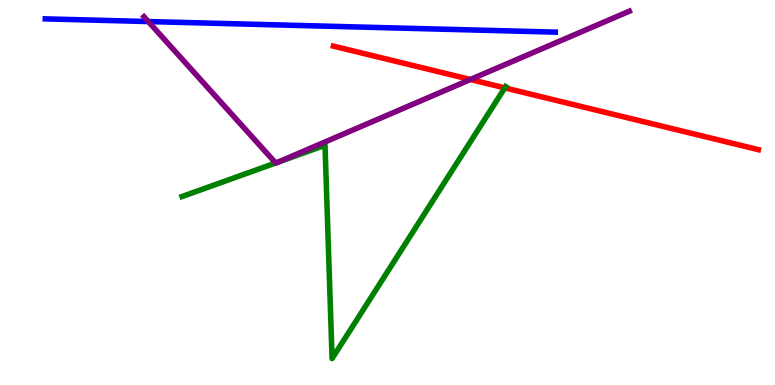[{'lines': ['blue', 'red'], 'intersections': []}, {'lines': ['green', 'red'], 'intersections': [{'x': 6.51, 'y': 7.72}]}, {'lines': ['purple', 'red'], 'intersections': [{'x': 6.07, 'y': 7.94}]}, {'lines': ['blue', 'green'], 'intersections': []}, {'lines': ['blue', 'purple'], 'intersections': [{'x': 1.91, 'y': 9.44}]}, {'lines': ['green', 'purple'], 'intersections': [{'x': 3.56, 'y': 5.77}, {'x': 3.6, 'y': 5.79}]}]